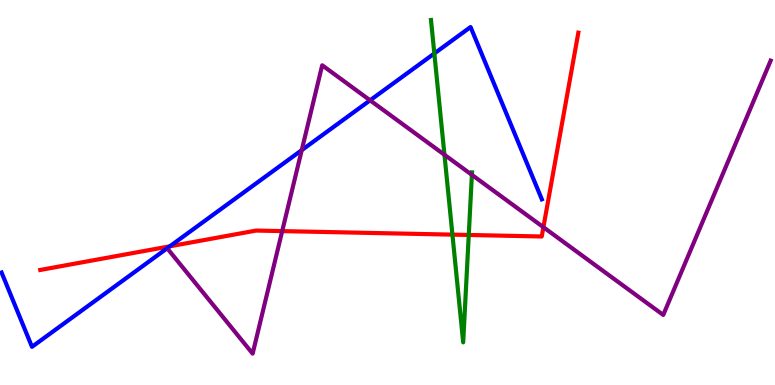[{'lines': ['blue', 'red'], 'intersections': [{'x': 2.19, 'y': 3.6}]}, {'lines': ['green', 'red'], 'intersections': [{'x': 5.84, 'y': 3.91}, {'x': 6.05, 'y': 3.9}]}, {'lines': ['purple', 'red'], 'intersections': [{'x': 3.64, 'y': 4.0}, {'x': 7.01, 'y': 4.1}]}, {'lines': ['blue', 'green'], 'intersections': [{'x': 5.6, 'y': 8.61}]}, {'lines': ['blue', 'purple'], 'intersections': [{'x': 3.89, 'y': 6.1}, {'x': 4.78, 'y': 7.39}]}, {'lines': ['green', 'purple'], 'intersections': [{'x': 5.73, 'y': 5.98}, {'x': 6.09, 'y': 5.46}]}]